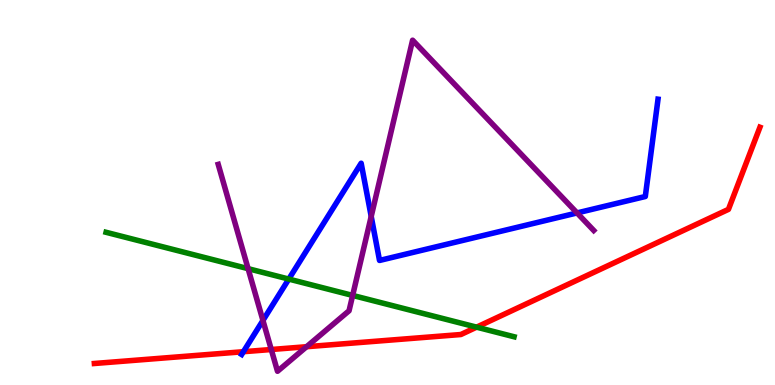[{'lines': ['blue', 'red'], 'intersections': [{'x': 3.14, 'y': 0.865}]}, {'lines': ['green', 'red'], 'intersections': [{'x': 6.15, 'y': 1.5}]}, {'lines': ['purple', 'red'], 'intersections': [{'x': 3.5, 'y': 0.922}, {'x': 3.96, 'y': 0.994}]}, {'lines': ['blue', 'green'], 'intersections': [{'x': 3.73, 'y': 2.75}]}, {'lines': ['blue', 'purple'], 'intersections': [{'x': 3.39, 'y': 1.68}, {'x': 4.79, 'y': 4.38}, {'x': 7.45, 'y': 4.47}]}, {'lines': ['green', 'purple'], 'intersections': [{'x': 3.2, 'y': 3.02}, {'x': 4.55, 'y': 2.33}]}]